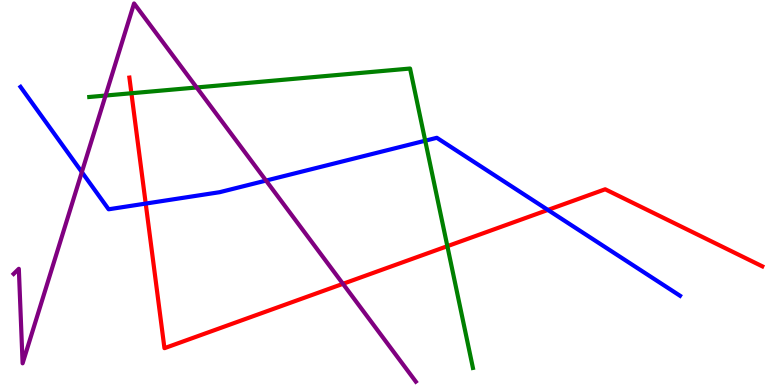[{'lines': ['blue', 'red'], 'intersections': [{'x': 1.88, 'y': 4.71}, {'x': 7.07, 'y': 4.55}]}, {'lines': ['green', 'red'], 'intersections': [{'x': 1.7, 'y': 7.58}, {'x': 5.77, 'y': 3.61}]}, {'lines': ['purple', 'red'], 'intersections': [{'x': 4.43, 'y': 2.63}]}, {'lines': ['blue', 'green'], 'intersections': [{'x': 5.49, 'y': 6.35}]}, {'lines': ['blue', 'purple'], 'intersections': [{'x': 1.06, 'y': 5.53}, {'x': 3.43, 'y': 5.31}]}, {'lines': ['green', 'purple'], 'intersections': [{'x': 1.36, 'y': 7.52}, {'x': 2.54, 'y': 7.73}]}]